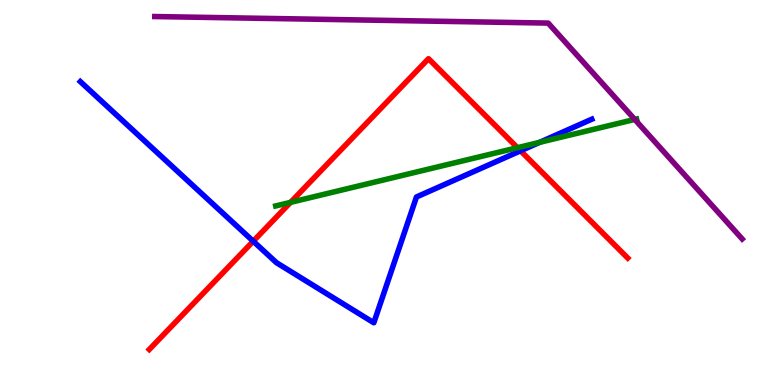[{'lines': ['blue', 'red'], 'intersections': [{'x': 3.27, 'y': 3.73}, {'x': 6.72, 'y': 6.08}]}, {'lines': ['green', 'red'], 'intersections': [{'x': 3.75, 'y': 4.74}, {'x': 6.68, 'y': 6.16}]}, {'lines': ['purple', 'red'], 'intersections': []}, {'lines': ['blue', 'green'], 'intersections': [{'x': 6.96, 'y': 6.3}]}, {'lines': ['blue', 'purple'], 'intersections': []}, {'lines': ['green', 'purple'], 'intersections': [{'x': 8.19, 'y': 6.9}]}]